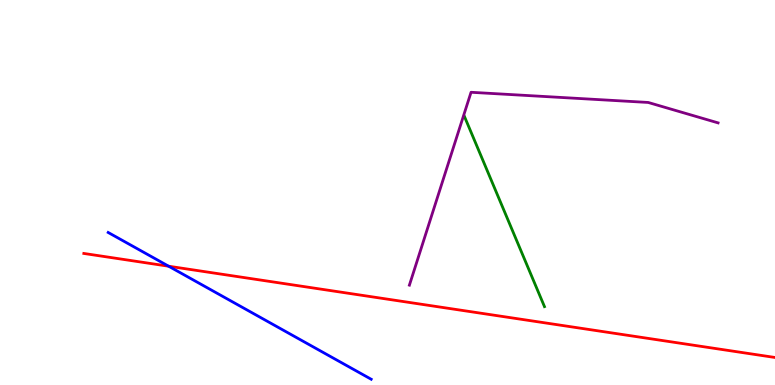[{'lines': ['blue', 'red'], 'intersections': [{'x': 2.18, 'y': 3.09}]}, {'lines': ['green', 'red'], 'intersections': []}, {'lines': ['purple', 'red'], 'intersections': []}, {'lines': ['blue', 'green'], 'intersections': []}, {'lines': ['blue', 'purple'], 'intersections': []}, {'lines': ['green', 'purple'], 'intersections': []}]